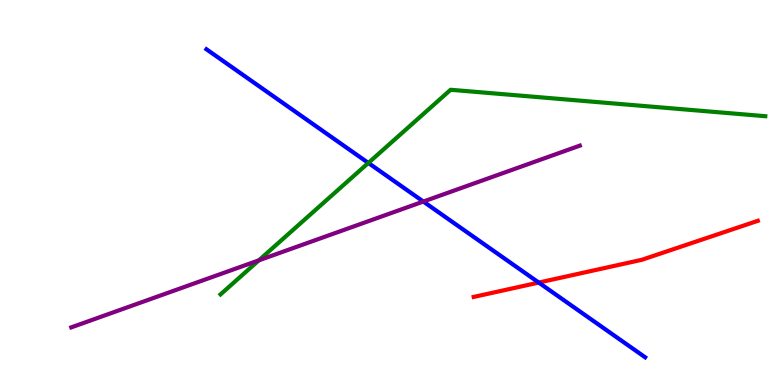[{'lines': ['blue', 'red'], 'intersections': [{'x': 6.95, 'y': 2.66}]}, {'lines': ['green', 'red'], 'intersections': []}, {'lines': ['purple', 'red'], 'intersections': []}, {'lines': ['blue', 'green'], 'intersections': [{'x': 4.75, 'y': 5.77}]}, {'lines': ['blue', 'purple'], 'intersections': [{'x': 5.46, 'y': 4.76}]}, {'lines': ['green', 'purple'], 'intersections': [{'x': 3.34, 'y': 3.24}]}]